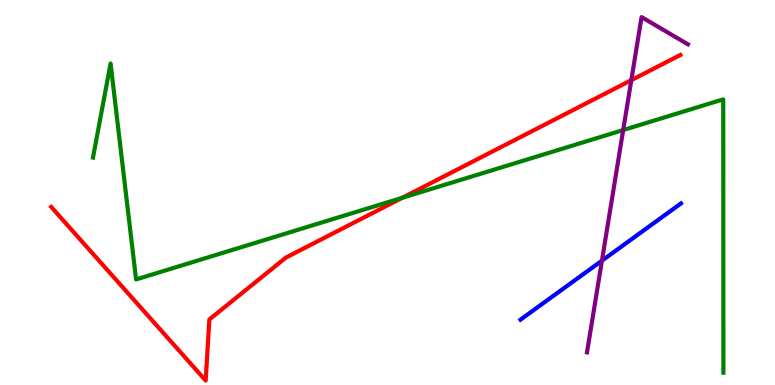[{'lines': ['blue', 'red'], 'intersections': []}, {'lines': ['green', 'red'], 'intersections': [{'x': 5.19, 'y': 4.86}]}, {'lines': ['purple', 'red'], 'intersections': [{'x': 8.15, 'y': 7.92}]}, {'lines': ['blue', 'green'], 'intersections': []}, {'lines': ['blue', 'purple'], 'intersections': [{'x': 7.77, 'y': 3.23}]}, {'lines': ['green', 'purple'], 'intersections': [{'x': 8.04, 'y': 6.62}]}]